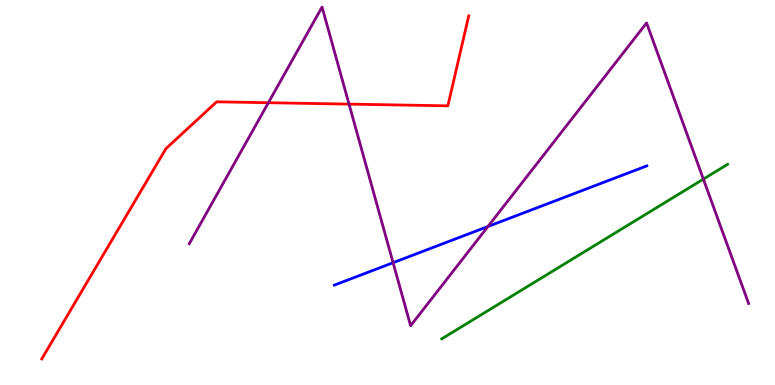[{'lines': ['blue', 'red'], 'intersections': []}, {'lines': ['green', 'red'], 'intersections': []}, {'lines': ['purple', 'red'], 'intersections': [{'x': 3.46, 'y': 7.33}, {'x': 4.5, 'y': 7.3}]}, {'lines': ['blue', 'green'], 'intersections': []}, {'lines': ['blue', 'purple'], 'intersections': [{'x': 5.07, 'y': 3.18}, {'x': 6.3, 'y': 4.12}]}, {'lines': ['green', 'purple'], 'intersections': [{'x': 9.08, 'y': 5.35}]}]